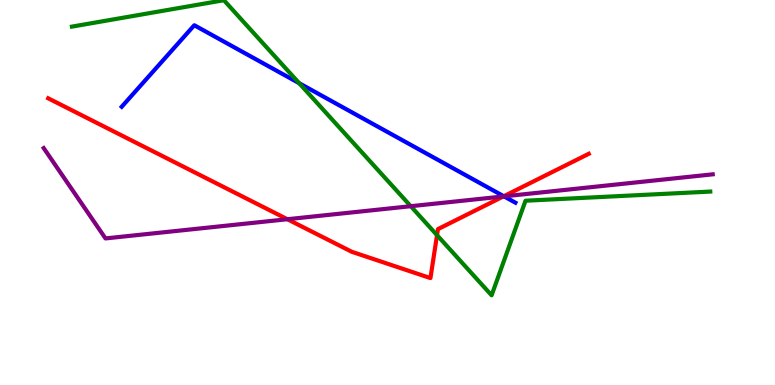[{'lines': ['blue', 'red'], 'intersections': [{'x': 6.5, 'y': 4.9}]}, {'lines': ['green', 'red'], 'intersections': [{'x': 5.64, 'y': 3.89}]}, {'lines': ['purple', 'red'], 'intersections': [{'x': 3.71, 'y': 4.31}, {'x': 6.5, 'y': 4.9}]}, {'lines': ['blue', 'green'], 'intersections': [{'x': 3.86, 'y': 7.84}]}, {'lines': ['blue', 'purple'], 'intersections': [{'x': 6.5, 'y': 4.9}]}, {'lines': ['green', 'purple'], 'intersections': [{'x': 5.3, 'y': 4.64}]}]